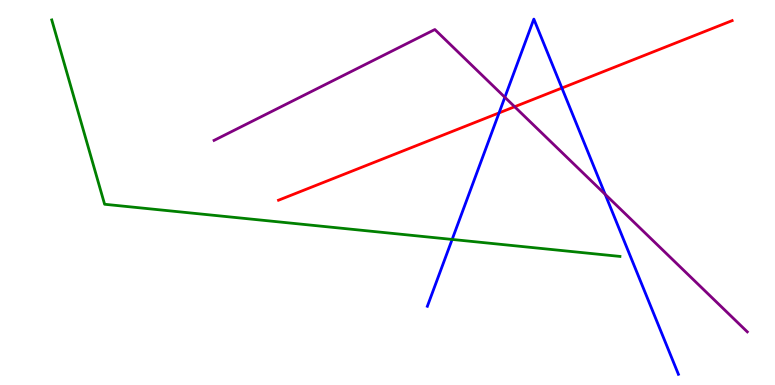[{'lines': ['blue', 'red'], 'intersections': [{'x': 6.44, 'y': 7.07}, {'x': 7.25, 'y': 7.71}]}, {'lines': ['green', 'red'], 'intersections': []}, {'lines': ['purple', 'red'], 'intersections': [{'x': 6.64, 'y': 7.23}]}, {'lines': ['blue', 'green'], 'intersections': [{'x': 5.83, 'y': 3.78}]}, {'lines': ['blue', 'purple'], 'intersections': [{'x': 6.51, 'y': 7.47}, {'x': 7.81, 'y': 4.95}]}, {'lines': ['green', 'purple'], 'intersections': []}]